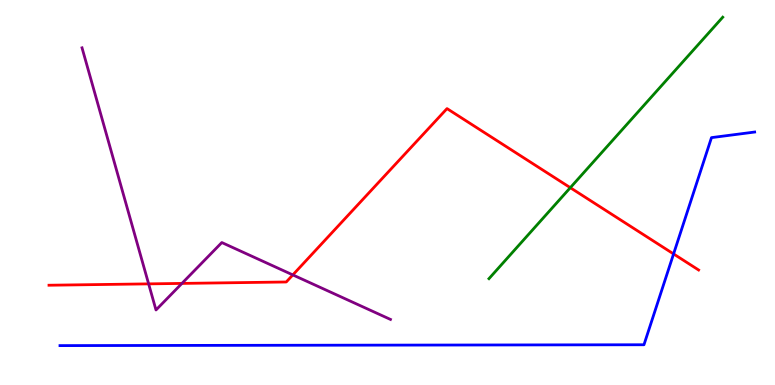[{'lines': ['blue', 'red'], 'intersections': [{'x': 8.69, 'y': 3.4}]}, {'lines': ['green', 'red'], 'intersections': [{'x': 7.36, 'y': 5.12}]}, {'lines': ['purple', 'red'], 'intersections': [{'x': 1.92, 'y': 2.63}, {'x': 2.35, 'y': 2.64}, {'x': 3.78, 'y': 2.86}]}, {'lines': ['blue', 'green'], 'intersections': []}, {'lines': ['blue', 'purple'], 'intersections': []}, {'lines': ['green', 'purple'], 'intersections': []}]